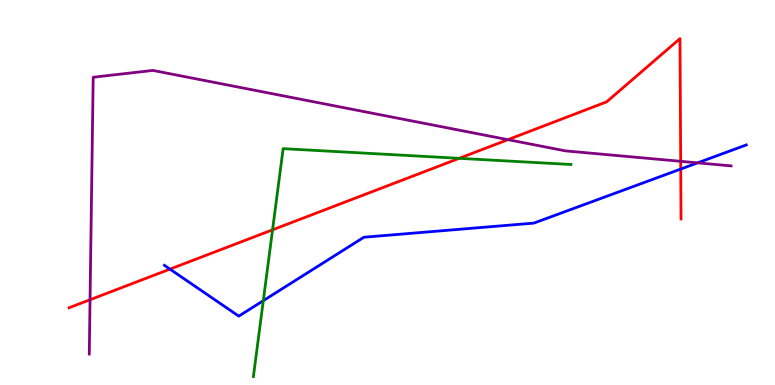[{'lines': ['blue', 'red'], 'intersections': [{'x': 2.19, 'y': 3.01}, {'x': 8.78, 'y': 5.61}]}, {'lines': ['green', 'red'], 'intersections': [{'x': 3.52, 'y': 4.03}, {'x': 5.93, 'y': 5.89}]}, {'lines': ['purple', 'red'], 'intersections': [{'x': 1.16, 'y': 2.21}, {'x': 6.55, 'y': 6.37}, {'x': 8.78, 'y': 5.81}]}, {'lines': ['blue', 'green'], 'intersections': [{'x': 3.4, 'y': 2.19}]}, {'lines': ['blue', 'purple'], 'intersections': [{'x': 9.0, 'y': 5.77}]}, {'lines': ['green', 'purple'], 'intersections': []}]